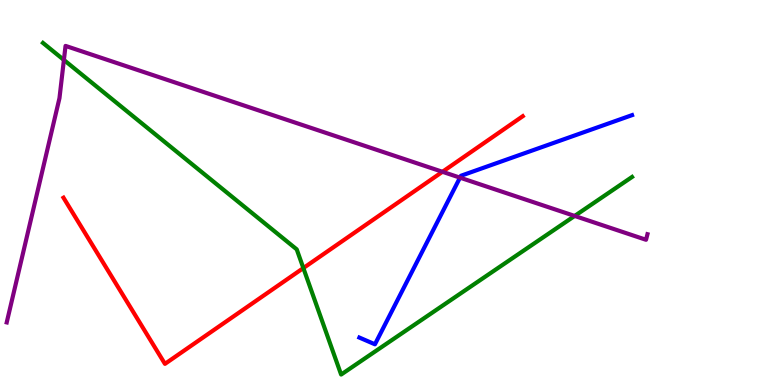[{'lines': ['blue', 'red'], 'intersections': []}, {'lines': ['green', 'red'], 'intersections': [{'x': 3.91, 'y': 3.04}]}, {'lines': ['purple', 'red'], 'intersections': [{'x': 5.71, 'y': 5.54}]}, {'lines': ['blue', 'green'], 'intersections': []}, {'lines': ['blue', 'purple'], 'intersections': [{'x': 5.94, 'y': 5.39}]}, {'lines': ['green', 'purple'], 'intersections': [{'x': 0.824, 'y': 8.44}, {'x': 7.41, 'y': 4.39}]}]